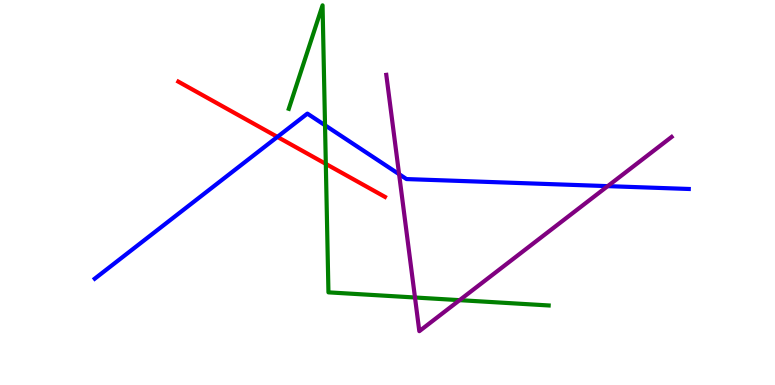[{'lines': ['blue', 'red'], 'intersections': [{'x': 3.58, 'y': 6.44}]}, {'lines': ['green', 'red'], 'intersections': [{'x': 4.2, 'y': 5.74}]}, {'lines': ['purple', 'red'], 'intersections': []}, {'lines': ['blue', 'green'], 'intersections': [{'x': 4.19, 'y': 6.75}]}, {'lines': ['blue', 'purple'], 'intersections': [{'x': 5.15, 'y': 5.48}, {'x': 7.84, 'y': 5.17}]}, {'lines': ['green', 'purple'], 'intersections': [{'x': 5.35, 'y': 2.27}, {'x': 5.93, 'y': 2.2}]}]